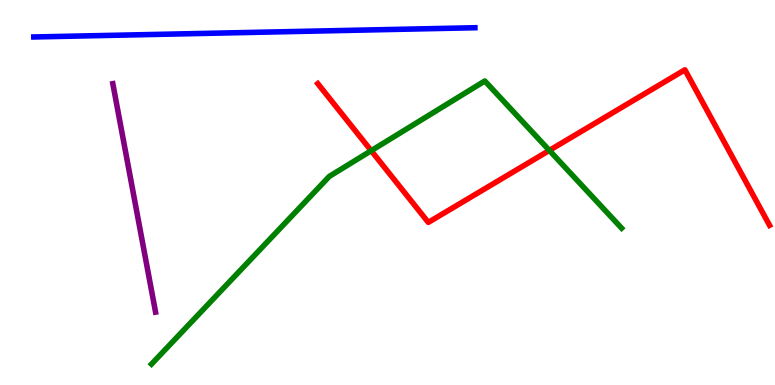[{'lines': ['blue', 'red'], 'intersections': []}, {'lines': ['green', 'red'], 'intersections': [{'x': 4.79, 'y': 6.09}, {'x': 7.09, 'y': 6.09}]}, {'lines': ['purple', 'red'], 'intersections': []}, {'lines': ['blue', 'green'], 'intersections': []}, {'lines': ['blue', 'purple'], 'intersections': []}, {'lines': ['green', 'purple'], 'intersections': []}]